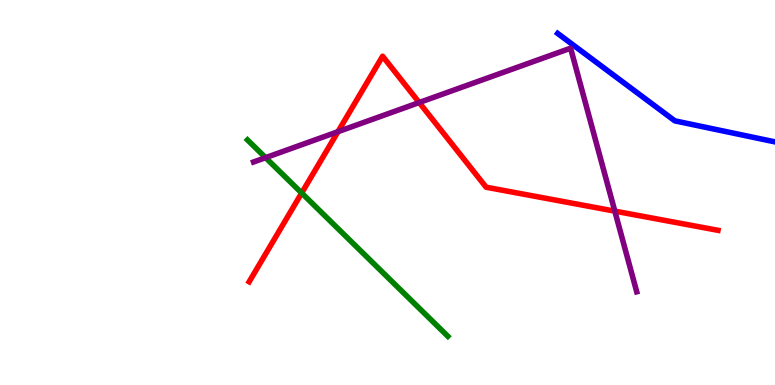[{'lines': ['blue', 'red'], 'intersections': []}, {'lines': ['green', 'red'], 'intersections': [{'x': 3.89, 'y': 4.99}]}, {'lines': ['purple', 'red'], 'intersections': [{'x': 4.36, 'y': 6.58}, {'x': 5.41, 'y': 7.34}, {'x': 7.93, 'y': 4.52}]}, {'lines': ['blue', 'green'], 'intersections': []}, {'lines': ['blue', 'purple'], 'intersections': []}, {'lines': ['green', 'purple'], 'intersections': [{'x': 3.43, 'y': 5.9}]}]